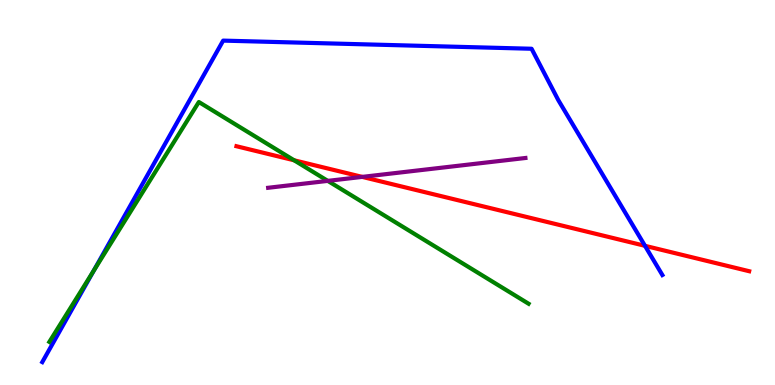[{'lines': ['blue', 'red'], 'intersections': [{'x': 8.32, 'y': 3.62}]}, {'lines': ['green', 'red'], 'intersections': [{'x': 3.79, 'y': 5.84}]}, {'lines': ['purple', 'red'], 'intersections': [{'x': 4.67, 'y': 5.41}]}, {'lines': ['blue', 'green'], 'intersections': [{'x': 1.21, 'y': 2.96}]}, {'lines': ['blue', 'purple'], 'intersections': []}, {'lines': ['green', 'purple'], 'intersections': [{'x': 4.23, 'y': 5.3}]}]